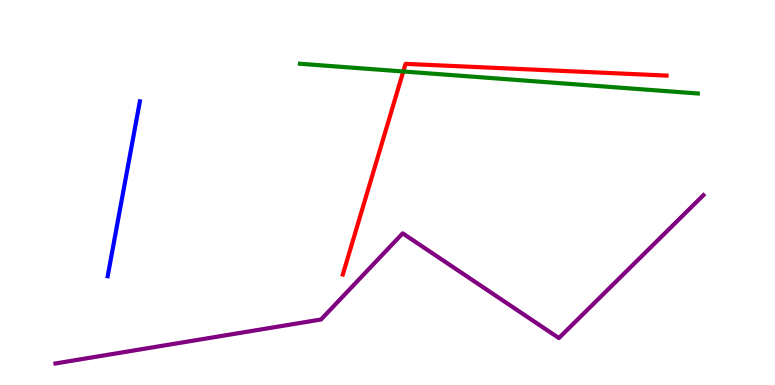[{'lines': ['blue', 'red'], 'intersections': []}, {'lines': ['green', 'red'], 'intersections': [{'x': 5.2, 'y': 8.14}]}, {'lines': ['purple', 'red'], 'intersections': []}, {'lines': ['blue', 'green'], 'intersections': []}, {'lines': ['blue', 'purple'], 'intersections': []}, {'lines': ['green', 'purple'], 'intersections': []}]